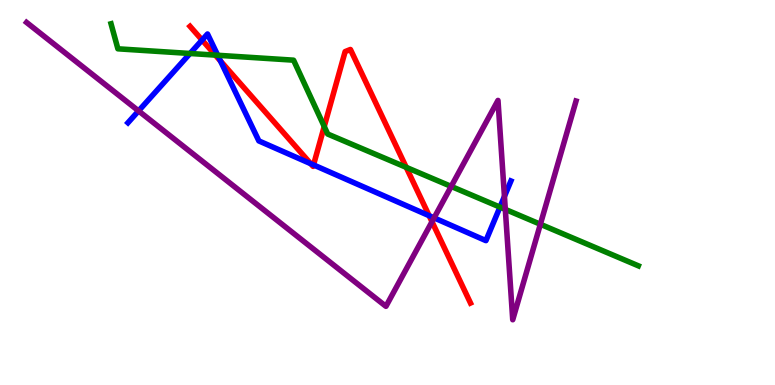[{'lines': ['blue', 'red'], 'intersections': [{'x': 2.61, 'y': 8.96}, {'x': 2.85, 'y': 8.42}, {'x': 4.01, 'y': 5.75}, {'x': 4.05, 'y': 5.72}, {'x': 5.54, 'y': 4.4}]}, {'lines': ['green', 'red'], 'intersections': [{'x': 2.78, 'y': 8.57}, {'x': 4.18, 'y': 6.71}, {'x': 5.24, 'y': 5.65}]}, {'lines': ['purple', 'red'], 'intersections': [{'x': 5.57, 'y': 4.24}]}, {'lines': ['blue', 'green'], 'intersections': [{'x': 2.45, 'y': 8.61}, {'x': 2.81, 'y': 8.56}, {'x': 6.45, 'y': 4.62}]}, {'lines': ['blue', 'purple'], 'intersections': [{'x': 1.79, 'y': 7.12}, {'x': 5.6, 'y': 4.34}, {'x': 6.51, 'y': 4.9}]}, {'lines': ['green', 'purple'], 'intersections': [{'x': 5.82, 'y': 5.16}, {'x': 6.52, 'y': 4.56}, {'x': 6.97, 'y': 4.18}]}]